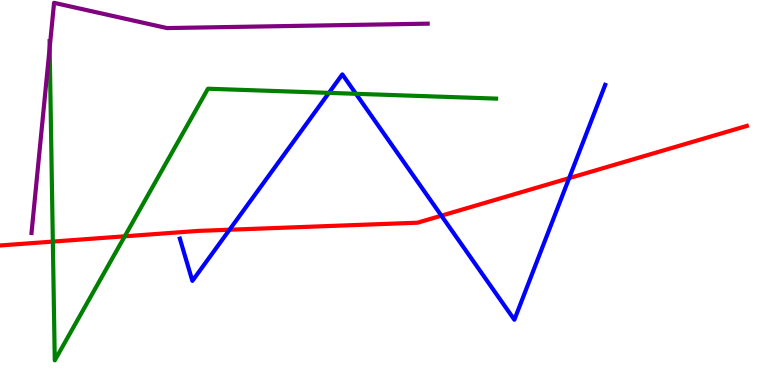[{'lines': ['blue', 'red'], 'intersections': [{'x': 2.96, 'y': 4.03}, {'x': 5.7, 'y': 4.4}, {'x': 7.34, 'y': 5.37}]}, {'lines': ['green', 'red'], 'intersections': [{'x': 0.682, 'y': 3.73}, {'x': 1.61, 'y': 3.86}]}, {'lines': ['purple', 'red'], 'intersections': []}, {'lines': ['blue', 'green'], 'intersections': [{'x': 4.24, 'y': 7.59}, {'x': 4.59, 'y': 7.56}]}, {'lines': ['blue', 'purple'], 'intersections': []}, {'lines': ['green', 'purple'], 'intersections': [{'x': 0.641, 'y': 8.76}]}]